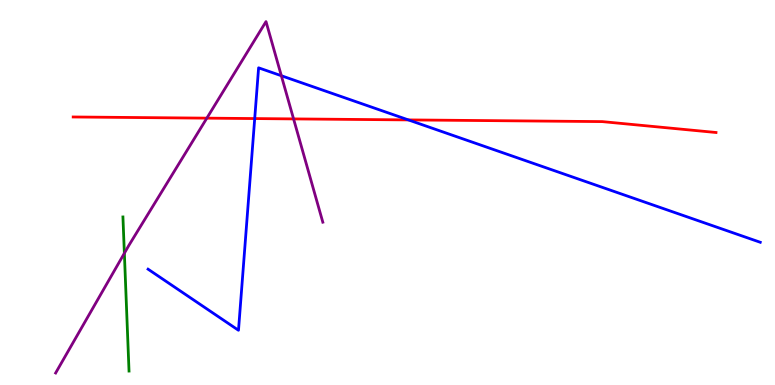[{'lines': ['blue', 'red'], 'intersections': [{'x': 3.29, 'y': 6.92}, {'x': 5.27, 'y': 6.89}]}, {'lines': ['green', 'red'], 'intersections': []}, {'lines': ['purple', 'red'], 'intersections': [{'x': 2.67, 'y': 6.93}, {'x': 3.79, 'y': 6.91}]}, {'lines': ['blue', 'green'], 'intersections': []}, {'lines': ['blue', 'purple'], 'intersections': [{'x': 3.63, 'y': 8.03}]}, {'lines': ['green', 'purple'], 'intersections': [{'x': 1.6, 'y': 3.42}]}]